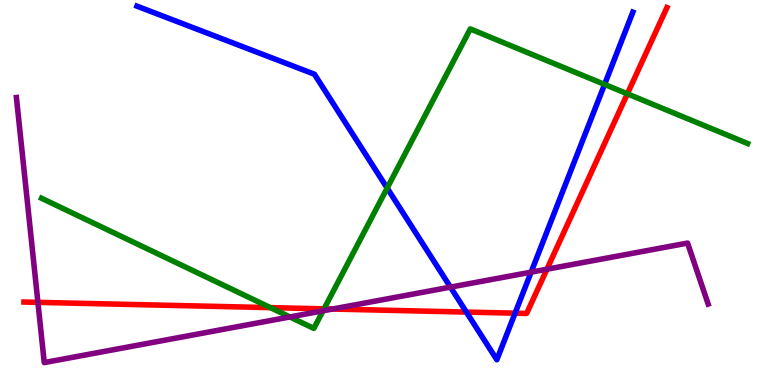[{'lines': ['blue', 'red'], 'intersections': [{'x': 6.02, 'y': 1.89}, {'x': 6.65, 'y': 1.87}]}, {'lines': ['green', 'red'], 'intersections': [{'x': 3.49, 'y': 2.01}, {'x': 4.18, 'y': 1.98}, {'x': 8.09, 'y': 7.56}]}, {'lines': ['purple', 'red'], 'intersections': [{'x': 0.489, 'y': 2.15}, {'x': 4.29, 'y': 1.97}, {'x': 7.06, 'y': 3.01}]}, {'lines': ['blue', 'green'], 'intersections': [{'x': 5.0, 'y': 5.12}, {'x': 7.8, 'y': 7.81}]}, {'lines': ['blue', 'purple'], 'intersections': [{'x': 5.81, 'y': 2.54}, {'x': 6.85, 'y': 2.93}]}, {'lines': ['green', 'purple'], 'intersections': [{'x': 3.74, 'y': 1.77}, {'x': 4.17, 'y': 1.93}]}]